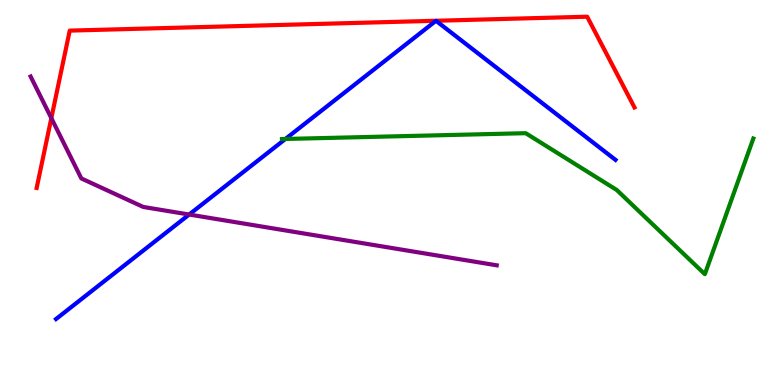[{'lines': ['blue', 'red'], 'intersections': []}, {'lines': ['green', 'red'], 'intersections': []}, {'lines': ['purple', 'red'], 'intersections': [{'x': 0.662, 'y': 6.93}]}, {'lines': ['blue', 'green'], 'intersections': [{'x': 3.68, 'y': 6.39}]}, {'lines': ['blue', 'purple'], 'intersections': [{'x': 2.44, 'y': 4.43}]}, {'lines': ['green', 'purple'], 'intersections': []}]